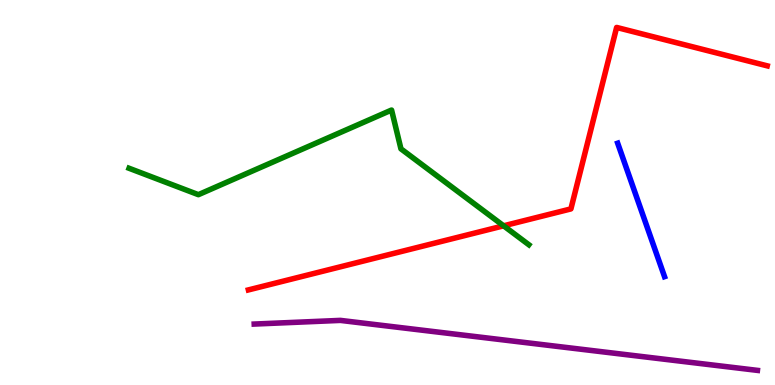[{'lines': ['blue', 'red'], 'intersections': []}, {'lines': ['green', 'red'], 'intersections': [{'x': 6.5, 'y': 4.13}]}, {'lines': ['purple', 'red'], 'intersections': []}, {'lines': ['blue', 'green'], 'intersections': []}, {'lines': ['blue', 'purple'], 'intersections': []}, {'lines': ['green', 'purple'], 'intersections': []}]